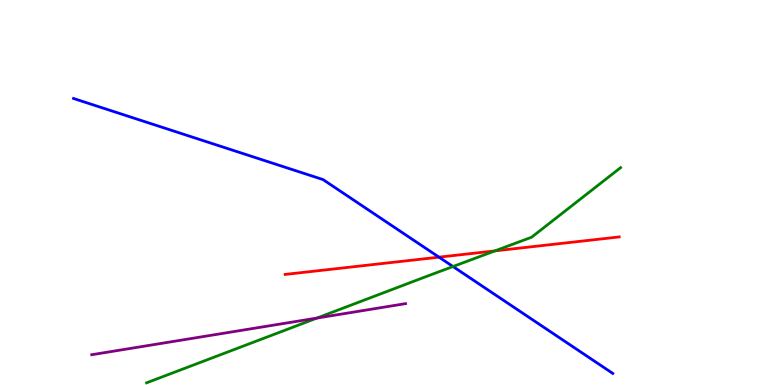[{'lines': ['blue', 'red'], 'intersections': [{'x': 5.66, 'y': 3.32}]}, {'lines': ['green', 'red'], 'intersections': [{'x': 6.39, 'y': 3.48}]}, {'lines': ['purple', 'red'], 'intersections': []}, {'lines': ['blue', 'green'], 'intersections': [{'x': 5.85, 'y': 3.08}]}, {'lines': ['blue', 'purple'], 'intersections': []}, {'lines': ['green', 'purple'], 'intersections': [{'x': 4.09, 'y': 1.74}]}]